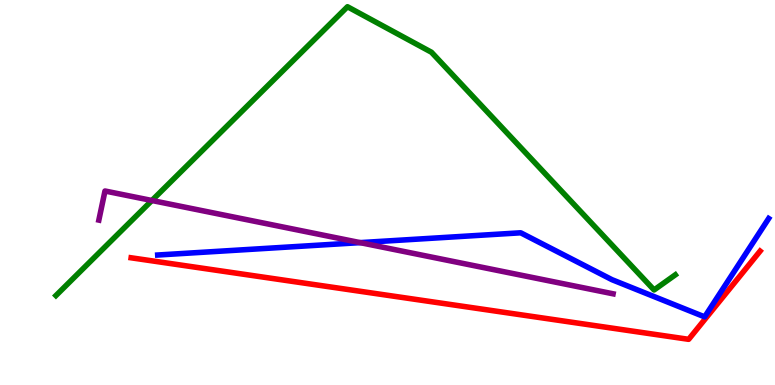[{'lines': ['blue', 'red'], 'intersections': []}, {'lines': ['green', 'red'], 'intersections': []}, {'lines': ['purple', 'red'], 'intersections': []}, {'lines': ['blue', 'green'], 'intersections': []}, {'lines': ['blue', 'purple'], 'intersections': [{'x': 4.65, 'y': 3.7}]}, {'lines': ['green', 'purple'], 'intersections': [{'x': 1.96, 'y': 4.79}]}]